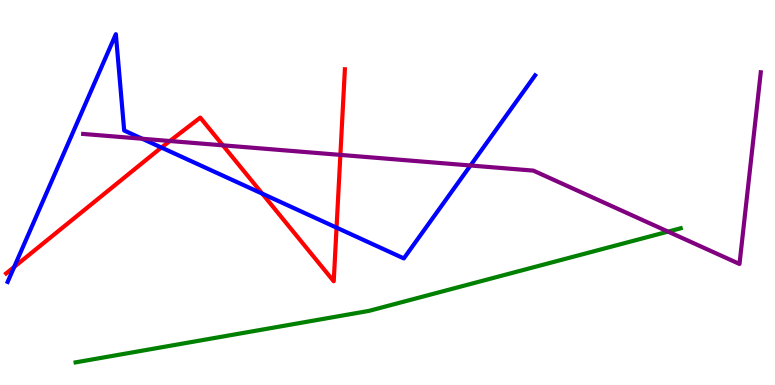[{'lines': ['blue', 'red'], 'intersections': [{'x': 0.183, 'y': 3.07}, {'x': 2.08, 'y': 6.17}, {'x': 3.38, 'y': 4.97}, {'x': 4.34, 'y': 4.09}]}, {'lines': ['green', 'red'], 'intersections': []}, {'lines': ['purple', 'red'], 'intersections': [{'x': 2.19, 'y': 6.34}, {'x': 2.88, 'y': 6.23}, {'x': 4.39, 'y': 5.98}]}, {'lines': ['blue', 'green'], 'intersections': []}, {'lines': ['blue', 'purple'], 'intersections': [{'x': 1.83, 'y': 6.4}, {'x': 6.07, 'y': 5.7}]}, {'lines': ['green', 'purple'], 'intersections': [{'x': 8.62, 'y': 3.98}]}]